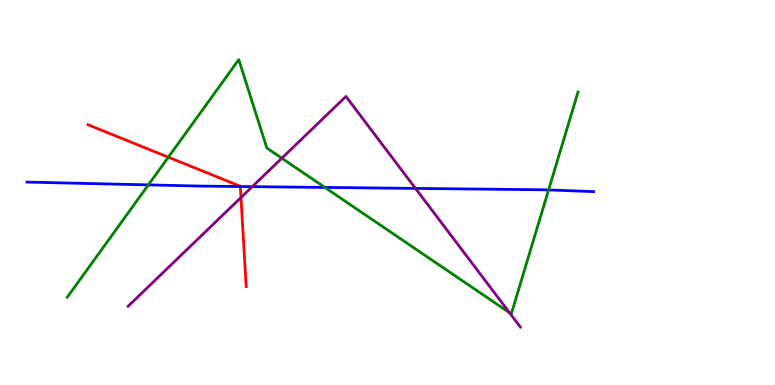[{'lines': ['blue', 'red'], 'intersections': [{'x': 3.1, 'y': 5.16}]}, {'lines': ['green', 'red'], 'intersections': [{'x': 2.17, 'y': 5.92}]}, {'lines': ['purple', 'red'], 'intersections': [{'x': 3.11, 'y': 4.87}]}, {'lines': ['blue', 'green'], 'intersections': [{'x': 1.91, 'y': 5.2}, {'x': 4.19, 'y': 5.13}, {'x': 7.08, 'y': 5.07}]}, {'lines': ['blue', 'purple'], 'intersections': [{'x': 3.26, 'y': 5.15}, {'x': 5.36, 'y': 5.11}]}, {'lines': ['green', 'purple'], 'intersections': [{'x': 3.64, 'y': 5.89}, {'x': 6.57, 'y': 1.88}]}]